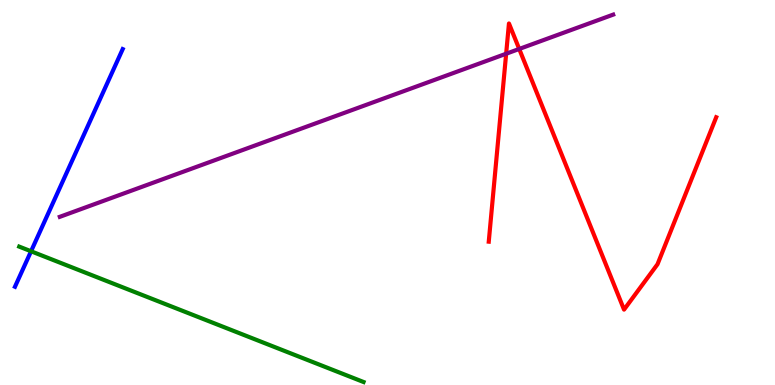[{'lines': ['blue', 'red'], 'intersections': []}, {'lines': ['green', 'red'], 'intersections': []}, {'lines': ['purple', 'red'], 'intersections': [{'x': 6.53, 'y': 8.6}, {'x': 6.7, 'y': 8.73}]}, {'lines': ['blue', 'green'], 'intersections': [{'x': 0.401, 'y': 3.47}]}, {'lines': ['blue', 'purple'], 'intersections': []}, {'lines': ['green', 'purple'], 'intersections': []}]